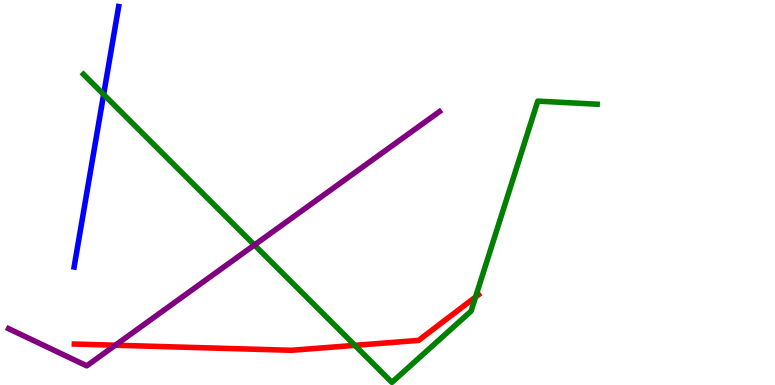[{'lines': ['blue', 'red'], 'intersections': []}, {'lines': ['green', 'red'], 'intersections': [{'x': 4.58, 'y': 1.03}, {'x': 6.14, 'y': 2.28}]}, {'lines': ['purple', 'red'], 'intersections': [{'x': 1.49, 'y': 1.03}]}, {'lines': ['blue', 'green'], 'intersections': [{'x': 1.34, 'y': 7.55}]}, {'lines': ['blue', 'purple'], 'intersections': []}, {'lines': ['green', 'purple'], 'intersections': [{'x': 3.28, 'y': 3.64}]}]